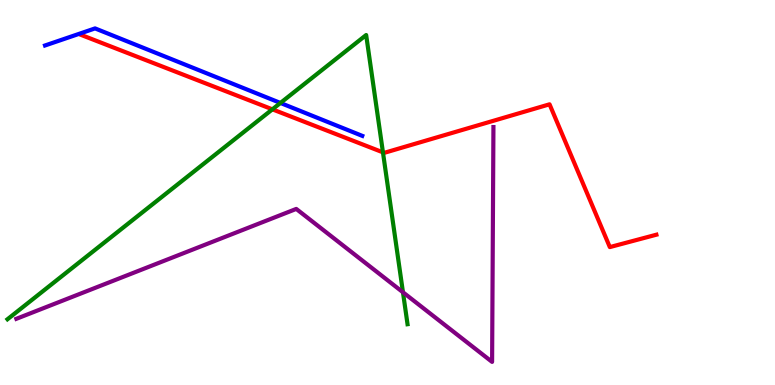[{'lines': ['blue', 'red'], 'intersections': []}, {'lines': ['green', 'red'], 'intersections': [{'x': 3.51, 'y': 7.16}, {'x': 4.94, 'y': 6.04}]}, {'lines': ['purple', 'red'], 'intersections': []}, {'lines': ['blue', 'green'], 'intersections': [{'x': 3.62, 'y': 7.33}]}, {'lines': ['blue', 'purple'], 'intersections': []}, {'lines': ['green', 'purple'], 'intersections': [{'x': 5.2, 'y': 2.41}]}]